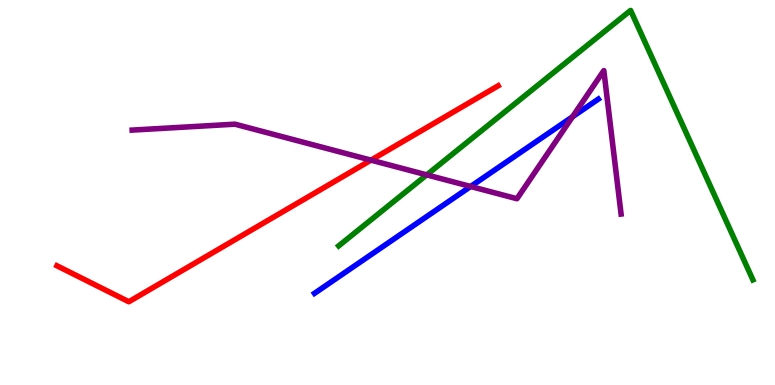[{'lines': ['blue', 'red'], 'intersections': []}, {'lines': ['green', 'red'], 'intersections': []}, {'lines': ['purple', 'red'], 'intersections': [{'x': 4.79, 'y': 5.84}]}, {'lines': ['blue', 'green'], 'intersections': []}, {'lines': ['blue', 'purple'], 'intersections': [{'x': 6.07, 'y': 5.16}, {'x': 7.39, 'y': 6.97}]}, {'lines': ['green', 'purple'], 'intersections': [{'x': 5.51, 'y': 5.46}]}]